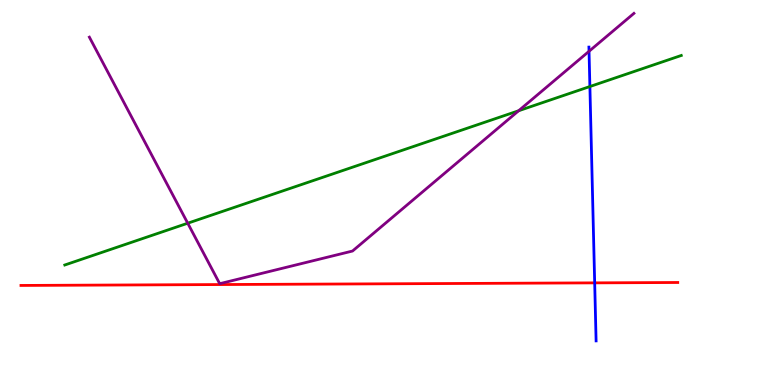[{'lines': ['blue', 'red'], 'intersections': [{'x': 7.67, 'y': 2.65}]}, {'lines': ['green', 'red'], 'intersections': []}, {'lines': ['purple', 'red'], 'intersections': []}, {'lines': ['blue', 'green'], 'intersections': [{'x': 7.61, 'y': 7.75}]}, {'lines': ['blue', 'purple'], 'intersections': [{'x': 7.6, 'y': 8.67}]}, {'lines': ['green', 'purple'], 'intersections': [{'x': 2.42, 'y': 4.2}, {'x': 6.69, 'y': 7.12}]}]